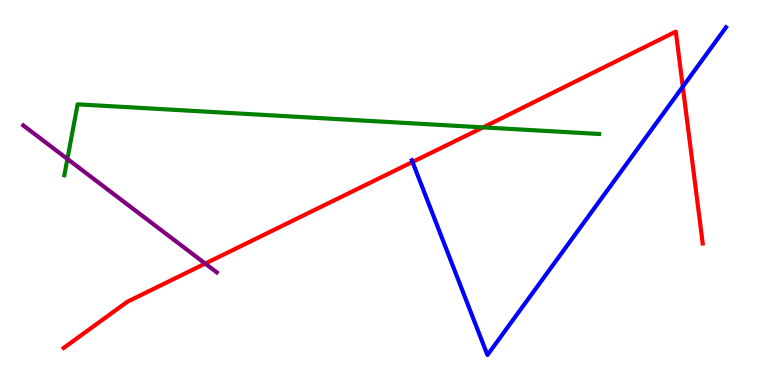[{'lines': ['blue', 'red'], 'intersections': [{'x': 5.32, 'y': 5.79}, {'x': 8.81, 'y': 7.75}]}, {'lines': ['green', 'red'], 'intersections': [{'x': 6.23, 'y': 6.69}]}, {'lines': ['purple', 'red'], 'intersections': [{'x': 2.65, 'y': 3.15}]}, {'lines': ['blue', 'green'], 'intersections': []}, {'lines': ['blue', 'purple'], 'intersections': []}, {'lines': ['green', 'purple'], 'intersections': [{'x': 0.87, 'y': 5.87}]}]